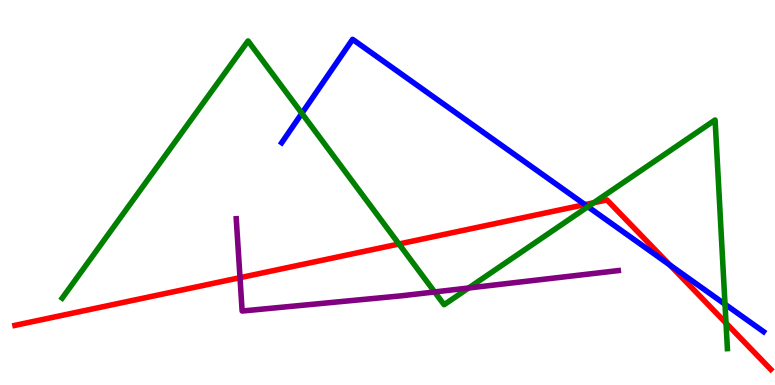[{'lines': ['blue', 'red'], 'intersections': [{'x': 7.55, 'y': 4.69}, {'x': 8.64, 'y': 3.12}]}, {'lines': ['green', 'red'], 'intersections': [{'x': 5.15, 'y': 3.66}, {'x': 7.66, 'y': 4.73}, {'x': 9.37, 'y': 1.61}]}, {'lines': ['purple', 'red'], 'intersections': [{'x': 3.1, 'y': 2.79}]}, {'lines': ['blue', 'green'], 'intersections': [{'x': 3.89, 'y': 7.06}, {'x': 7.59, 'y': 4.63}, {'x': 9.35, 'y': 2.1}]}, {'lines': ['blue', 'purple'], 'intersections': []}, {'lines': ['green', 'purple'], 'intersections': [{'x': 5.61, 'y': 2.42}, {'x': 6.05, 'y': 2.52}]}]